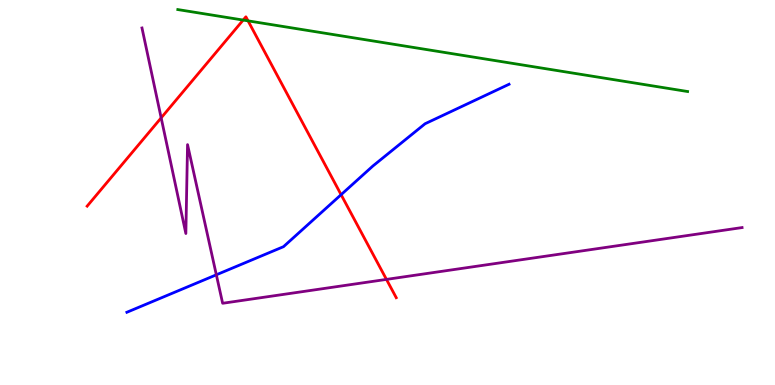[{'lines': ['blue', 'red'], 'intersections': [{'x': 4.4, 'y': 4.94}]}, {'lines': ['green', 'red'], 'intersections': [{'x': 3.14, 'y': 9.48}, {'x': 3.2, 'y': 9.46}]}, {'lines': ['purple', 'red'], 'intersections': [{'x': 2.08, 'y': 6.94}, {'x': 4.99, 'y': 2.74}]}, {'lines': ['blue', 'green'], 'intersections': []}, {'lines': ['blue', 'purple'], 'intersections': [{'x': 2.79, 'y': 2.86}]}, {'lines': ['green', 'purple'], 'intersections': []}]